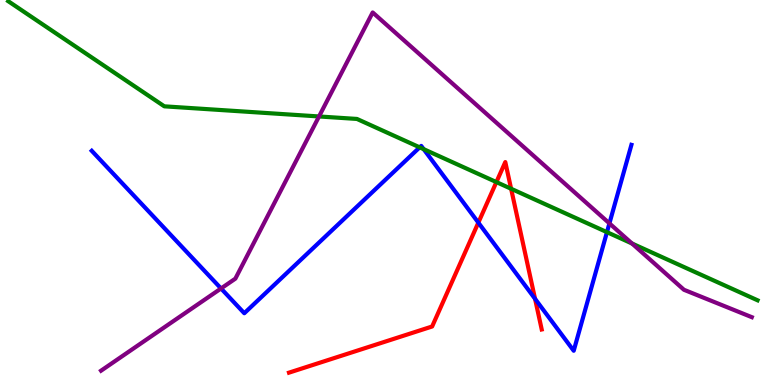[{'lines': ['blue', 'red'], 'intersections': [{'x': 6.17, 'y': 4.22}, {'x': 6.9, 'y': 2.24}]}, {'lines': ['green', 'red'], 'intersections': [{'x': 6.41, 'y': 5.27}, {'x': 6.59, 'y': 5.1}]}, {'lines': ['purple', 'red'], 'intersections': []}, {'lines': ['blue', 'green'], 'intersections': [{'x': 5.42, 'y': 6.17}, {'x': 5.47, 'y': 6.13}, {'x': 7.83, 'y': 3.97}]}, {'lines': ['blue', 'purple'], 'intersections': [{'x': 2.85, 'y': 2.51}, {'x': 7.86, 'y': 4.2}]}, {'lines': ['green', 'purple'], 'intersections': [{'x': 4.12, 'y': 6.98}, {'x': 8.16, 'y': 3.67}]}]